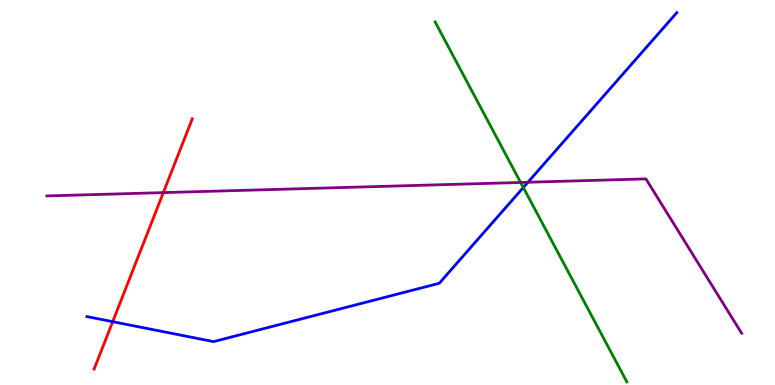[{'lines': ['blue', 'red'], 'intersections': [{'x': 1.45, 'y': 1.64}]}, {'lines': ['green', 'red'], 'intersections': []}, {'lines': ['purple', 'red'], 'intersections': [{'x': 2.11, 'y': 5.0}]}, {'lines': ['blue', 'green'], 'intersections': [{'x': 6.75, 'y': 5.13}]}, {'lines': ['blue', 'purple'], 'intersections': [{'x': 6.81, 'y': 5.27}]}, {'lines': ['green', 'purple'], 'intersections': [{'x': 6.72, 'y': 5.26}]}]